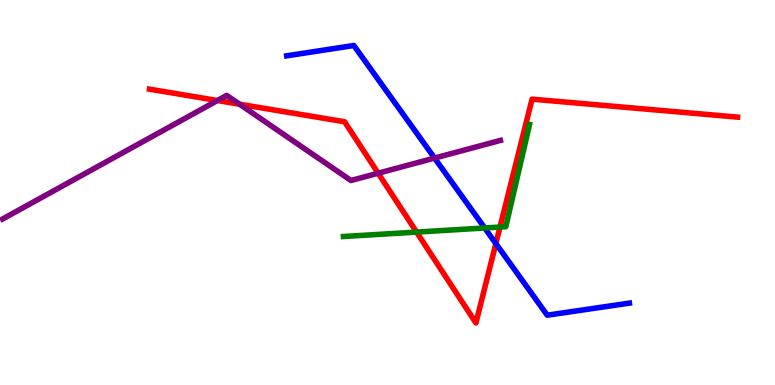[{'lines': ['blue', 'red'], 'intersections': [{'x': 6.4, 'y': 3.67}]}, {'lines': ['green', 'red'], 'intersections': [{'x': 5.38, 'y': 3.97}, {'x': 6.45, 'y': 4.1}]}, {'lines': ['purple', 'red'], 'intersections': [{'x': 2.81, 'y': 7.39}, {'x': 3.09, 'y': 7.29}, {'x': 4.88, 'y': 5.5}]}, {'lines': ['blue', 'green'], 'intersections': [{'x': 6.25, 'y': 4.08}]}, {'lines': ['blue', 'purple'], 'intersections': [{'x': 5.61, 'y': 5.89}]}, {'lines': ['green', 'purple'], 'intersections': []}]